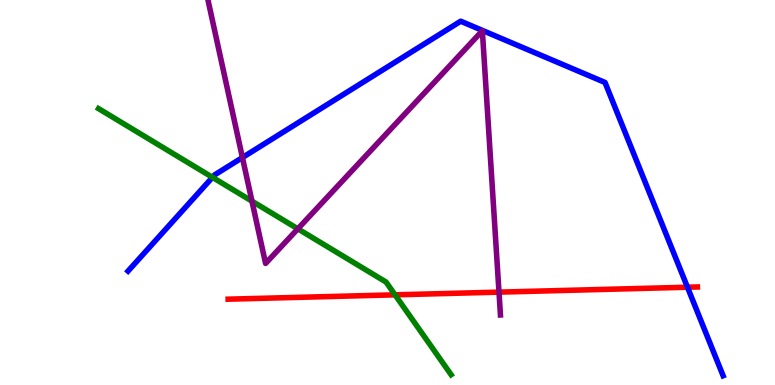[{'lines': ['blue', 'red'], 'intersections': [{'x': 8.87, 'y': 2.54}]}, {'lines': ['green', 'red'], 'intersections': [{'x': 5.1, 'y': 2.34}]}, {'lines': ['purple', 'red'], 'intersections': [{'x': 6.44, 'y': 2.41}]}, {'lines': ['blue', 'green'], 'intersections': [{'x': 2.74, 'y': 5.39}]}, {'lines': ['blue', 'purple'], 'intersections': [{'x': 3.13, 'y': 5.91}]}, {'lines': ['green', 'purple'], 'intersections': [{'x': 3.25, 'y': 4.77}, {'x': 3.84, 'y': 4.06}]}]